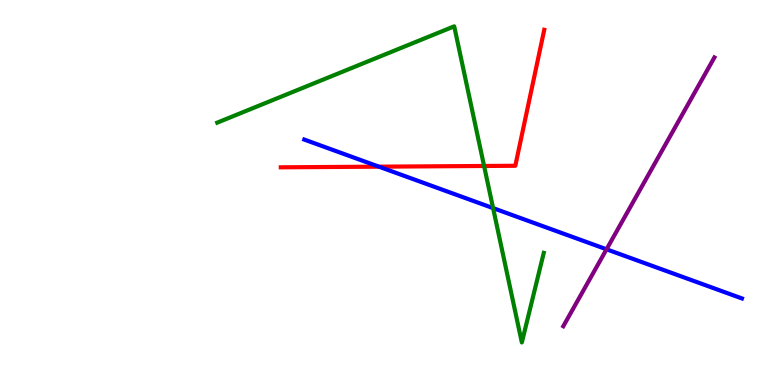[{'lines': ['blue', 'red'], 'intersections': [{'x': 4.89, 'y': 5.67}]}, {'lines': ['green', 'red'], 'intersections': [{'x': 6.25, 'y': 5.69}]}, {'lines': ['purple', 'red'], 'intersections': []}, {'lines': ['blue', 'green'], 'intersections': [{'x': 6.36, 'y': 4.59}]}, {'lines': ['blue', 'purple'], 'intersections': [{'x': 7.83, 'y': 3.52}]}, {'lines': ['green', 'purple'], 'intersections': []}]